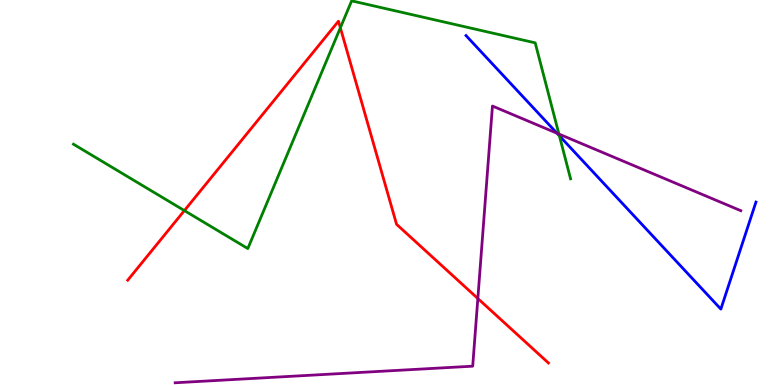[{'lines': ['blue', 'red'], 'intersections': []}, {'lines': ['green', 'red'], 'intersections': [{'x': 2.38, 'y': 4.53}, {'x': 4.39, 'y': 9.28}]}, {'lines': ['purple', 'red'], 'intersections': [{'x': 6.17, 'y': 2.25}]}, {'lines': ['blue', 'green'], 'intersections': [{'x': 7.22, 'y': 6.47}]}, {'lines': ['blue', 'purple'], 'intersections': [{'x': 7.19, 'y': 6.54}]}, {'lines': ['green', 'purple'], 'intersections': [{'x': 7.21, 'y': 6.52}]}]